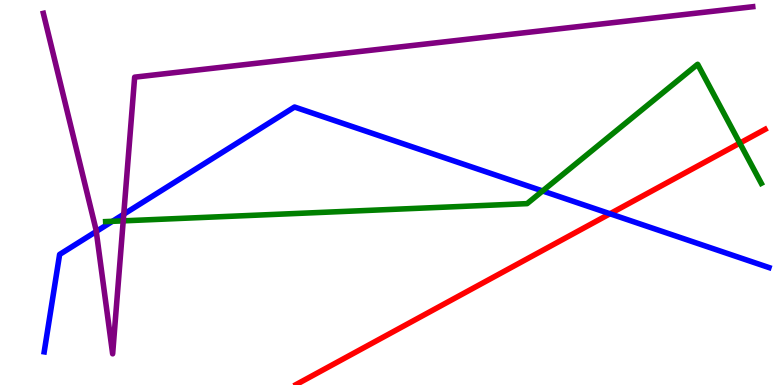[{'lines': ['blue', 'red'], 'intersections': [{'x': 7.87, 'y': 4.45}]}, {'lines': ['green', 'red'], 'intersections': [{'x': 9.55, 'y': 6.28}]}, {'lines': ['purple', 'red'], 'intersections': []}, {'lines': ['blue', 'green'], 'intersections': [{'x': 1.45, 'y': 4.25}, {'x': 7.0, 'y': 5.04}]}, {'lines': ['blue', 'purple'], 'intersections': [{'x': 1.24, 'y': 3.99}, {'x': 1.6, 'y': 4.44}]}, {'lines': ['green', 'purple'], 'intersections': [{'x': 1.59, 'y': 4.26}]}]